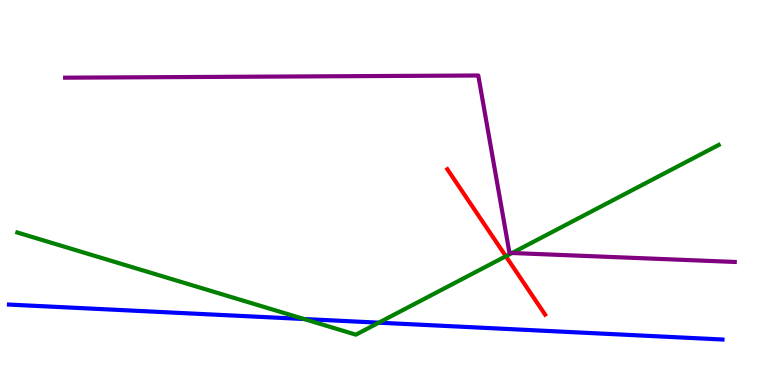[{'lines': ['blue', 'red'], 'intersections': []}, {'lines': ['green', 'red'], 'intersections': [{'x': 6.53, 'y': 3.34}]}, {'lines': ['purple', 'red'], 'intersections': []}, {'lines': ['blue', 'green'], 'intersections': [{'x': 3.92, 'y': 1.71}, {'x': 4.89, 'y': 1.62}]}, {'lines': ['blue', 'purple'], 'intersections': []}, {'lines': ['green', 'purple'], 'intersections': [{'x': 6.61, 'y': 3.43}]}]